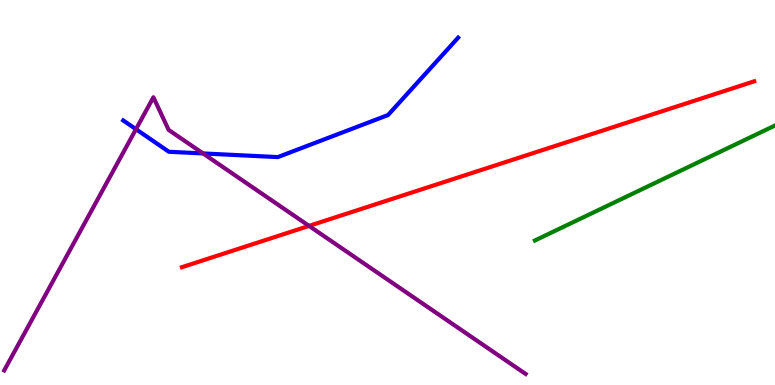[{'lines': ['blue', 'red'], 'intersections': []}, {'lines': ['green', 'red'], 'intersections': []}, {'lines': ['purple', 'red'], 'intersections': [{'x': 3.99, 'y': 4.13}]}, {'lines': ['blue', 'green'], 'intersections': []}, {'lines': ['blue', 'purple'], 'intersections': [{'x': 1.75, 'y': 6.64}, {'x': 2.62, 'y': 6.01}]}, {'lines': ['green', 'purple'], 'intersections': []}]